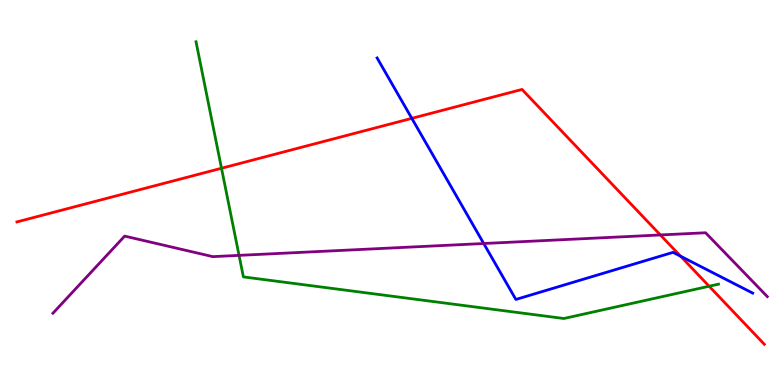[{'lines': ['blue', 'red'], 'intersections': [{'x': 5.31, 'y': 6.93}, {'x': 8.78, 'y': 3.35}]}, {'lines': ['green', 'red'], 'intersections': [{'x': 2.86, 'y': 5.63}, {'x': 9.15, 'y': 2.57}]}, {'lines': ['purple', 'red'], 'intersections': [{'x': 8.52, 'y': 3.9}]}, {'lines': ['blue', 'green'], 'intersections': []}, {'lines': ['blue', 'purple'], 'intersections': [{'x': 6.24, 'y': 3.67}]}, {'lines': ['green', 'purple'], 'intersections': [{'x': 3.08, 'y': 3.37}]}]